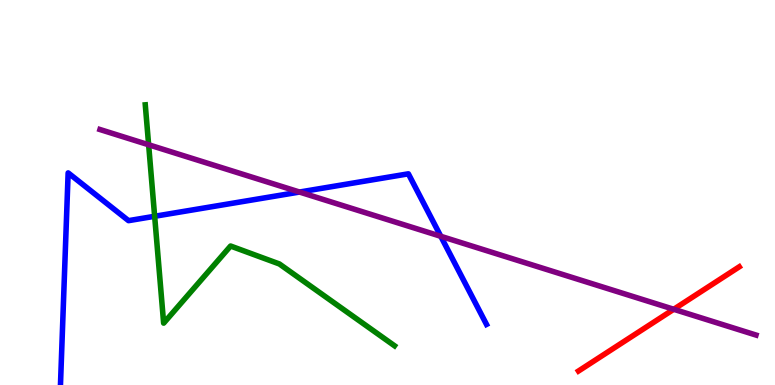[{'lines': ['blue', 'red'], 'intersections': []}, {'lines': ['green', 'red'], 'intersections': []}, {'lines': ['purple', 'red'], 'intersections': [{'x': 8.69, 'y': 1.97}]}, {'lines': ['blue', 'green'], 'intersections': [{'x': 2.0, 'y': 4.38}]}, {'lines': ['blue', 'purple'], 'intersections': [{'x': 3.86, 'y': 5.01}, {'x': 5.69, 'y': 3.86}]}, {'lines': ['green', 'purple'], 'intersections': [{'x': 1.92, 'y': 6.24}]}]